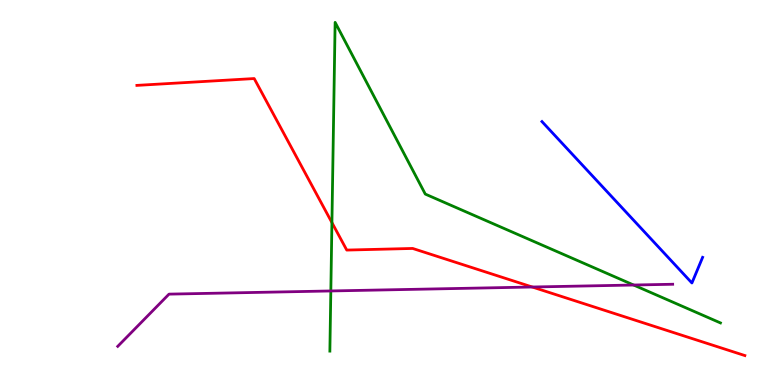[{'lines': ['blue', 'red'], 'intersections': []}, {'lines': ['green', 'red'], 'intersections': [{'x': 4.28, 'y': 4.22}]}, {'lines': ['purple', 'red'], 'intersections': [{'x': 6.87, 'y': 2.55}]}, {'lines': ['blue', 'green'], 'intersections': []}, {'lines': ['blue', 'purple'], 'intersections': []}, {'lines': ['green', 'purple'], 'intersections': [{'x': 4.27, 'y': 2.44}, {'x': 8.18, 'y': 2.6}]}]